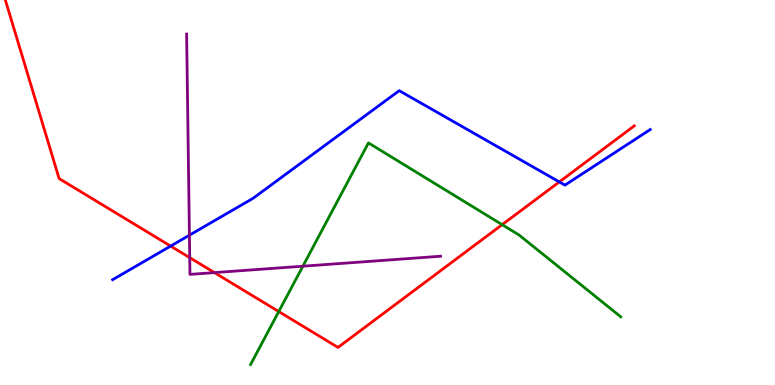[{'lines': ['blue', 'red'], 'intersections': [{'x': 2.2, 'y': 3.61}, {'x': 7.22, 'y': 5.27}]}, {'lines': ['green', 'red'], 'intersections': [{'x': 3.6, 'y': 1.91}, {'x': 6.48, 'y': 4.16}]}, {'lines': ['purple', 'red'], 'intersections': [{'x': 2.45, 'y': 3.31}, {'x': 2.77, 'y': 2.92}]}, {'lines': ['blue', 'green'], 'intersections': []}, {'lines': ['blue', 'purple'], 'intersections': [{'x': 2.44, 'y': 3.89}]}, {'lines': ['green', 'purple'], 'intersections': [{'x': 3.91, 'y': 3.09}]}]